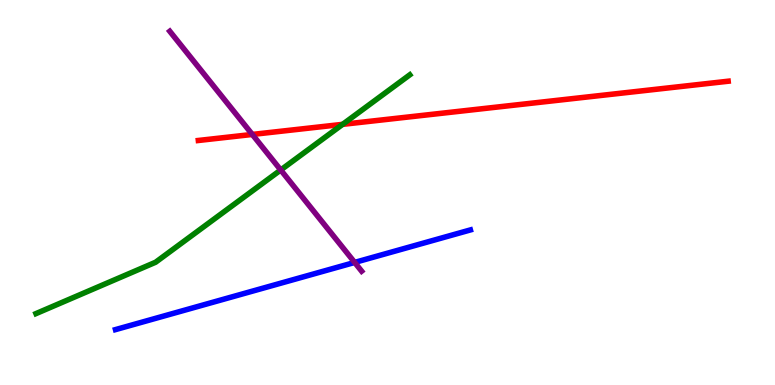[{'lines': ['blue', 'red'], 'intersections': []}, {'lines': ['green', 'red'], 'intersections': [{'x': 4.42, 'y': 6.77}]}, {'lines': ['purple', 'red'], 'intersections': [{'x': 3.26, 'y': 6.51}]}, {'lines': ['blue', 'green'], 'intersections': []}, {'lines': ['blue', 'purple'], 'intersections': [{'x': 4.58, 'y': 3.18}]}, {'lines': ['green', 'purple'], 'intersections': [{'x': 3.62, 'y': 5.58}]}]